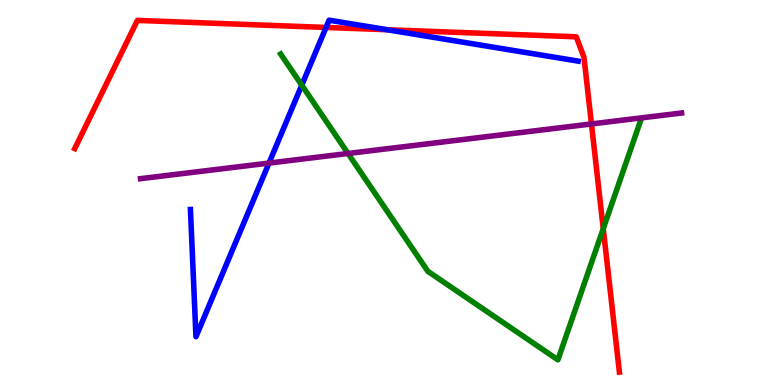[{'lines': ['blue', 'red'], 'intersections': [{'x': 4.21, 'y': 9.29}, {'x': 5.0, 'y': 9.23}]}, {'lines': ['green', 'red'], 'intersections': [{'x': 7.78, 'y': 4.06}]}, {'lines': ['purple', 'red'], 'intersections': [{'x': 7.63, 'y': 6.78}]}, {'lines': ['blue', 'green'], 'intersections': [{'x': 3.89, 'y': 7.79}]}, {'lines': ['blue', 'purple'], 'intersections': [{'x': 3.47, 'y': 5.76}]}, {'lines': ['green', 'purple'], 'intersections': [{'x': 4.49, 'y': 6.01}]}]